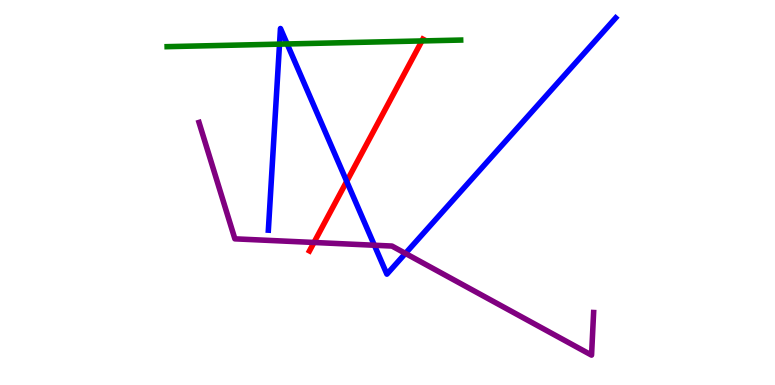[{'lines': ['blue', 'red'], 'intersections': [{'x': 4.47, 'y': 5.29}]}, {'lines': ['green', 'red'], 'intersections': [{'x': 5.44, 'y': 8.94}]}, {'lines': ['purple', 'red'], 'intersections': [{'x': 4.05, 'y': 3.7}]}, {'lines': ['blue', 'green'], 'intersections': [{'x': 3.61, 'y': 8.85}, {'x': 3.71, 'y': 8.86}]}, {'lines': ['blue', 'purple'], 'intersections': [{'x': 4.83, 'y': 3.63}, {'x': 5.23, 'y': 3.42}]}, {'lines': ['green', 'purple'], 'intersections': []}]